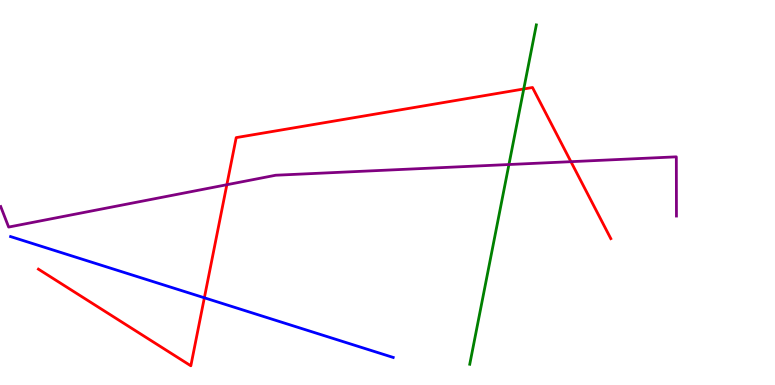[{'lines': ['blue', 'red'], 'intersections': [{'x': 2.64, 'y': 2.27}]}, {'lines': ['green', 'red'], 'intersections': [{'x': 6.76, 'y': 7.69}]}, {'lines': ['purple', 'red'], 'intersections': [{'x': 2.93, 'y': 5.2}, {'x': 7.37, 'y': 5.8}]}, {'lines': ['blue', 'green'], 'intersections': []}, {'lines': ['blue', 'purple'], 'intersections': []}, {'lines': ['green', 'purple'], 'intersections': [{'x': 6.57, 'y': 5.73}]}]